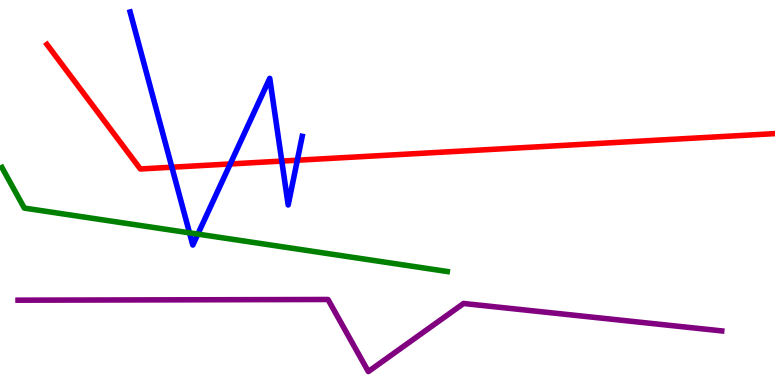[{'lines': ['blue', 'red'], 'intersections': [{'x': 2.22, 'y': 5.66}, {'x': 2.97, 'y': 5.74}, {'x': 3.64, 'y': 5.82}, {'x': 3.84, 'y': 5.84}]}, {'lines': ['green', 'red'], 'intersections': []}, {'lines': ['purple', 'red'], 'intersections': []}, {'lines': ['blue', 'green'], 'intersections': [{'x': 2.45, 'y': 3.95}, {'x': 2.55, 'y': 3.92}]}, {'lines': ['blue', 'purple'], 'intersections': []}, {'lines': ['green', 'purple'], 'intersections': []}]